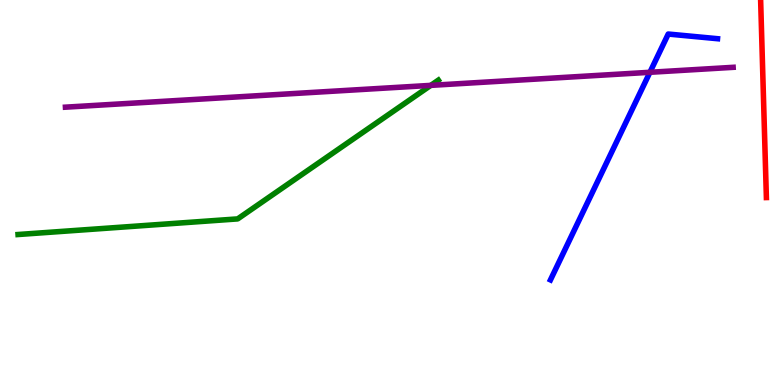[{'lines': ['blue', 'red'], 'intersections': []}, {'lines': ['green', 'red'], 'intersections': []}, {'lines': ['purple', 'red'], 'intersections': []}, {'lines': ['blue', 'green'], 'intersections': []}, {'lines': ['blue', 'purple'], 'intersections': [{'x': 8.39, 'y': 8.12}]}, {'lines': ['green', 'purple'], 'intersections': [{'x': 5.56, 'y': 7.78}]}]